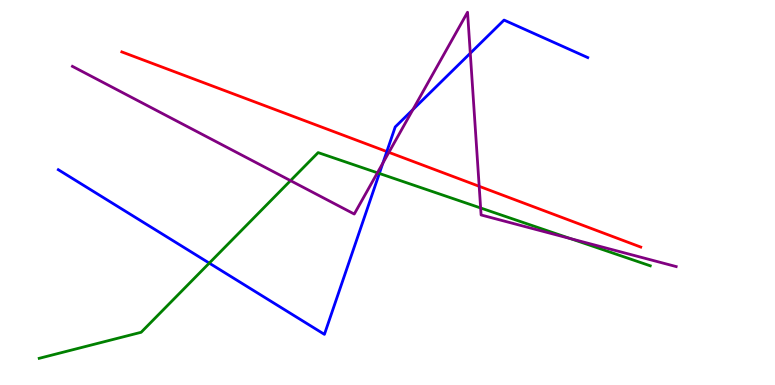[{'lines': ['blue', 'red'], 'intersections': [{'x': 4.99, 'y': 6.06}]}, {'lines': ['green', 'red'], 'intersections': []}, {'lines': ['purple', 'red'], 'intersections': [{'x': 5.02, 'y': 6.04}, {'x': 6.18, 'y': 5.16}]}, {'lines': ['blue', 'green'], 'intersections': [{'x': 2.7, 'y': 3.17}, {'x': 4.89, 'y': 5.49}]}, {'lines': ['blue', 'purple'], 'intersections': [{'x': 4.94, 'y': 5.77}, {'x': 5.33, 'y': 7.15}, {'x': 6.07, 'y': 8.62}]}, {'lines': ['green', 'purple'], 'intersections': [{'x': 3.75, 'y': 5.31}, {'x': 4.87, 'y': 5.51}, {'x': 6.2, 'y': 4.6}, {'x': 7.36, 'y': 3.8}]}]